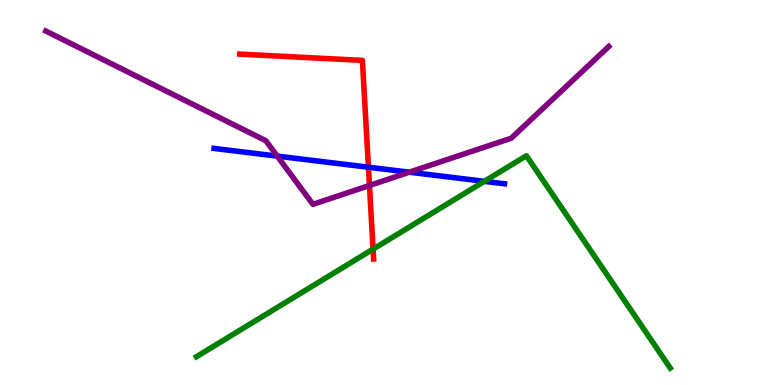[{'lines': ['blue', 'red'], 'intersections': [{'x': 4.75, 'y': 5.66}]}, {'lines': ['green', 'red'], 'intersections': [{'x': 4.81, 'y': 3.53}]}, {'lines': ['purple', 'red'], 'intersections': [{'x': 4.77, 'y': 5.18}]}, {'lines': ['blue', 'green'], 'intersections': [{'x': 6.25, 'y': 5.29}]}, {'lines': ['blue', 'purple'], 'intersections': [{'x': 3.58, 'y': 5.95}, {'x': 5.28, 'y': 5.53}]}, {'lines': ['green', 'purple'], 'intersections': []}]